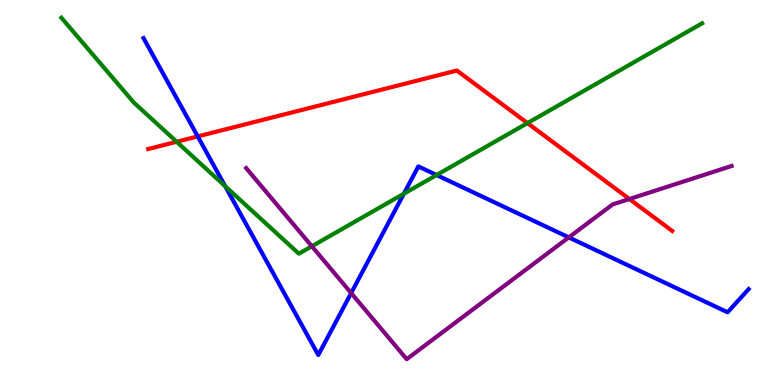[{'lines': ['blue', 'red'], 'intersections': [{'x': 2.55, 'y': 6.46}]}, {'lines': ['green', 'red'], 'intersections': [{'x': 2.28, 'y': 6.32}, {'x': 6.81, 'y': 6.8}]}, {'lines': ['purple', 'red'], 'intersections': [{'x': 8.12, 'y': 4.83}]}, {'lines': ['blue', 'green'], 'intersections': [{'x': 2.91, 'y': 5.16}, {'x': 5.21, 'y': 4.97}, {'x': 5.63, 'y': 5.45}]}, {'lines': ['blue', 'purple'], 'intersections': [{'x': 4.53, 'y': 2.39}, {'x': 7.34, 'y': 3.83}]}, {'lines': ['green', 'purple'], 'intersections': [{'x': 4.02, 'y': 3.6}]}]